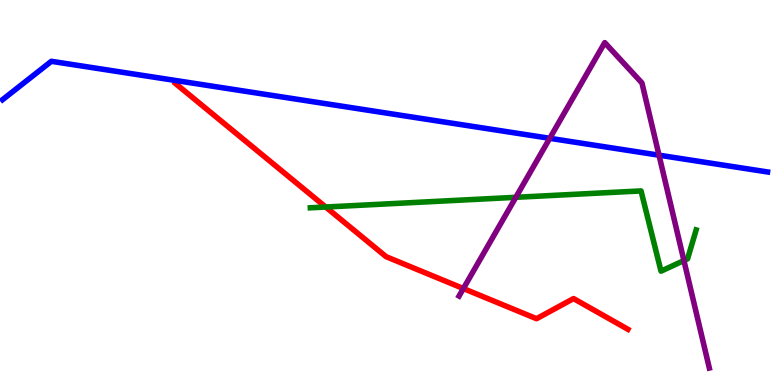[{'lines': ['blue', 'red'], 'intersections': []}, {'lines': ['green', 'red'], 'intersections': [{'x': 4.2, 'y': 4.62}]}, {'lines': ['purple', 'red'], 'intersections': [{'x': 5.98, 'y': 2.51}]}, {'lines': ['blue', 'green'], 'intersections': []}, {'lines': ['blue', 'purple'], 'intersections': [{'x': 7.09, 'y': 6.41}, {'x': 8.5, 'y': 5.97}]}, {'lines': ['green', 'purple'], 'intersections': [{'x': 6.66, 'y': 4.87}, {'x': 8.82, 'y': 3.23}]}]